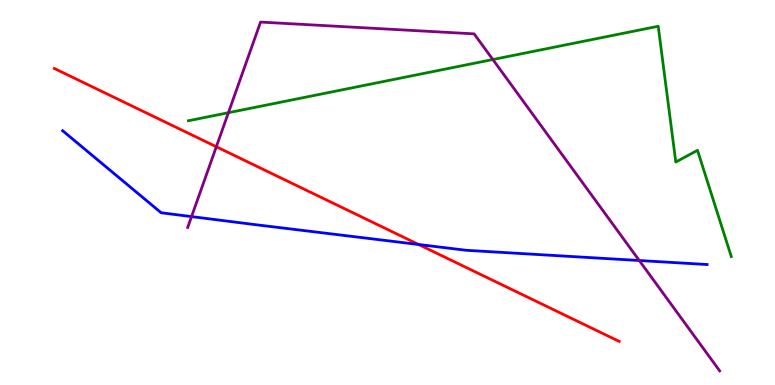[{'lines': ['blue', 'red'], 'intersections': [{'x': 5.4, 'y': 3.65}]}, {'lines': ['green', 'red'], 'intersections': []}, {'lines': ['purple', 'red'], 'intersections': [{'x': 2.79, 'y': 6.19}]}, {'lines': ['blue', 'green'], 'intersections': []}, {'lines': ['blue', 'purple'], 'intersections': [{'x': 2.47, 'y': 4.37}, {'x': 8.25, 'y': 3.23}]}, {'lines': ['green', 'purple'], 'intersections': [{'x': 2.95, 'y': 7.07}, {'x': 6.36, 'y': 8.45}]}]